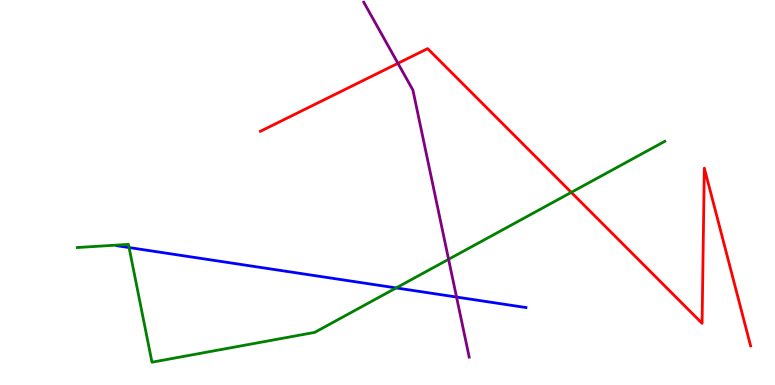[{'lines': ['blue', 'red'], 'intersections': []}, {'lines': ['green', 'red'], 'intersections': [{'x': 7.37, 'y': 5.0}]}, {'lines': ['purple', 'red'], 'intersections': [{'x': 5.13, 'y': 8.36}]}, {'lines': ['blue', 'green'], 'intersections': [{'x': 1.67, 'y': 3.57}, {'x': 5.11, 'y': 2.52}]}, {'lines': ['blue', 'purple'], 'intersections': [{'x': 5.89, 'y': 2.28}]}, {'lines': ['green', 'purple'], 'intersections': [{'x': 5.79, 'y': 3.26}]}]